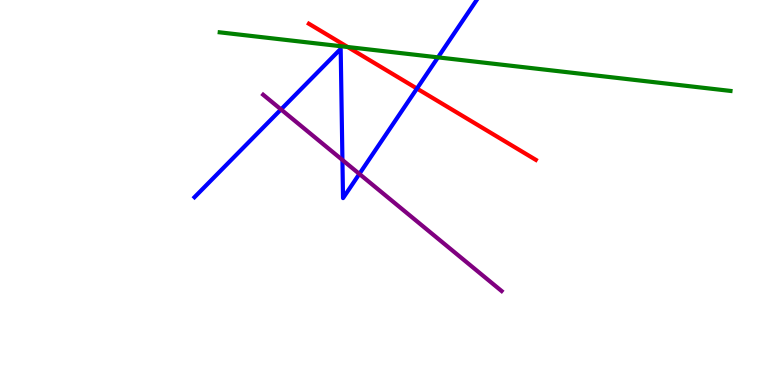[{'lines': ['blue', 'red'], 'intersections': [{'x': 5.38, 'y': 7.7}]}, {'lines': ['green', 'red'], 'intersections': [{'x': 4.49, 'y': 8.78}]}, {'lines': ['purple', 'red'], 'intersections': []}, {'lines': ['blue', 'green'], 'intersections': [{'x': 5.65, 'y': 8.51}]}, {'lines': ['blue', 'purple'], 'intersections': [{'x': 3.63, 'y': 7.16}, {'x': 4.42, 'y': 5.84}, {'x': 4.64, 'y': 5.48}]}, {'lines': ['green', 'purple'], 'intersections': []}]